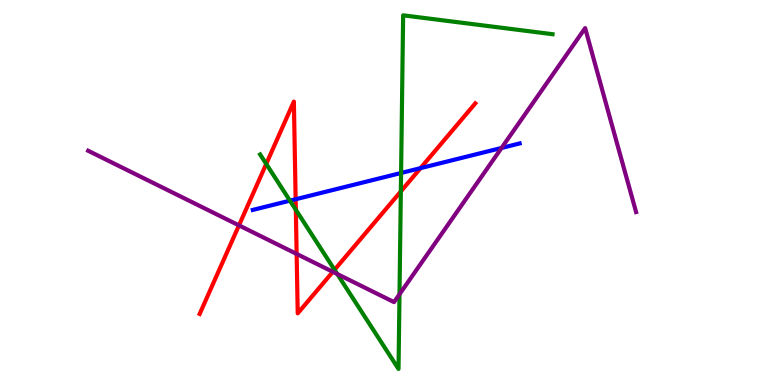[{'lines': ['blue', 'red'], 'intersections': [{'x': 3.81, 'y': 4.82}, {'x': 5.43, 'y': 5.63}]}, {'lines': ['green', 'red'], 'intersections': [{'x': 3.44, 'y': 5.74}, {'x': 3.82, 'y': 4.55}, {'x': 4.32, 'y': 2.99}, {'x': 5.17, 'y': 5.03}]}, {'lines': ['purple', 'red'], 'intersections': [{'x': 3.08, 'y': 4.15}, {'x': 3.83, 'y': 3.4}, {'x': 4.29, 'y': 2.94}]}, {'lines': ['blue', 'green'], 'intersections': [{'x': 3.74, 'y': 4.79}, {'x': 5.18, 'y': 5.51}]}, {'lines': ['blue', 'purple'], 'intersections': [{'x': 6.47, 'y': 6.16}]}, {'lines': ['green', 'purple'], 'intersections': [{'x': 4.35, 'y': 2.88}, {'x': 5.15, 'y': 2.36}]}]